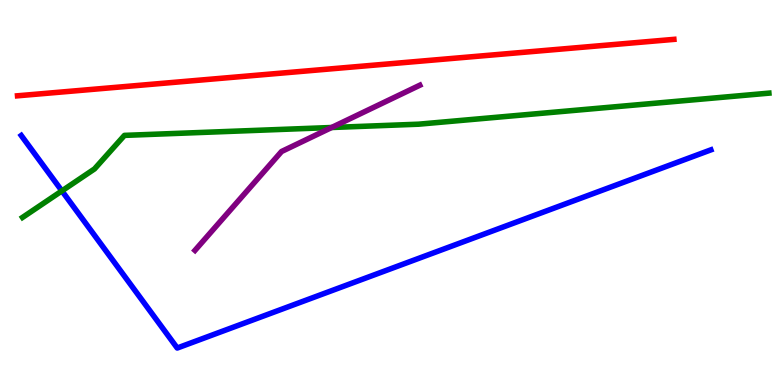[{'lines': ['blue', 'red'], 'intersections': []}, {'lines': ['green', 'red'], 'intersections': []}, {'lines': ['purple', 'red'], 'intersections': []}, {'lines': ['blue', 'green'], 'intersections': [{'x': 0.799, 'y': 5.04}]}, {'lines': ['blue', 'purple'], 'intersections': []}, {'lines': ['green', 'purple'], 'intersections': [{'x': 4.28, 'y': 6.69}]}]